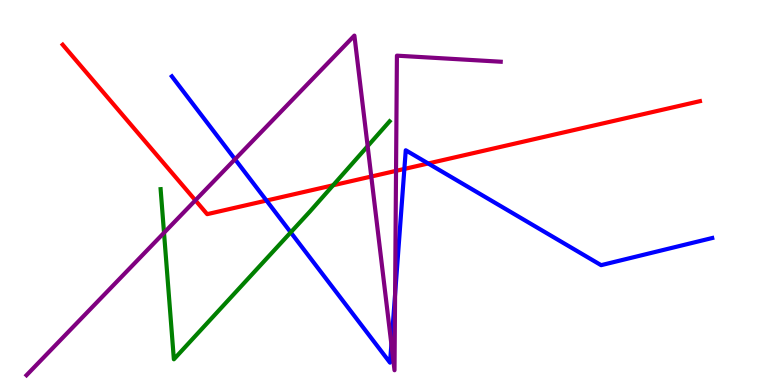[{'lines': ['blue', 'red'], 'intersections': [{'x': 3.44, 'y': 4.79}, {'x': 5.22, 'y': 5.61}, {'x': 5.53, 'y': 5.75}]}, {'lines': ['green', 'red'], 'intersections': [{'x': 4.3, 'y': 5.19}]}, {'lines': ['purple', 'red'], 'intersections': [{'x': 2.52, 'y': 4.8}, {'x': 4.79, 'y': 5.41}, {'x': 5.11, 'y': 5.56}]}, {'lines': ['blue', 'green'], 'intersections': [{'x': 3.75, 'y': 3.96}]}, {'lines': ['blue', 'purple'], 'intersections': [{'x': 3.03, 'y': 5.86}, {'x': 5.05, 'y': 1.06}, {'x': 5.1, 'y': 2.36}]}, {'lines': ['green', 'purple'], 'intersections': [{'x': 2.12, 'y': 3.95}, {'x': 4.74, 'y': 6.2}]}]